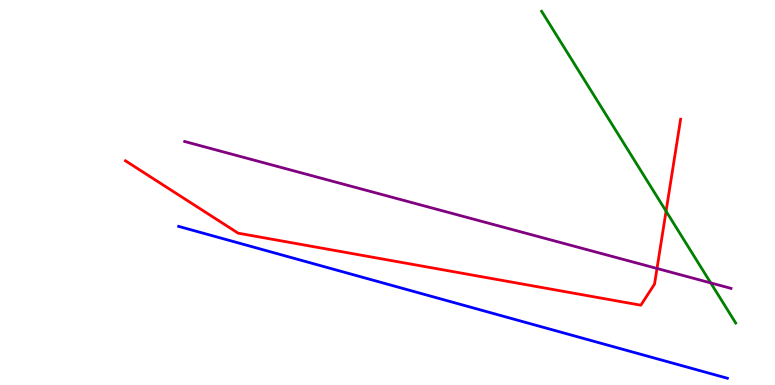[{'lines': ['blue', 'red'], 'intersections': []}, {'lines': ['green', 'red'], 'intersections': [{'x': 8.59, 'y': 4.51}]}, {'lines': ['purple', 'red'], 'intersections': [{'x': 8.48, 'y': 3.03}]}, {'lines': ['blue', 'green'], 'intersections': []}, {'lines': ['blue', 'purple'], 'intersections': []}, {'lines': ['green', 'purple'], 'intersections': [{'x': 9.17, 'y': 2.65}]}]